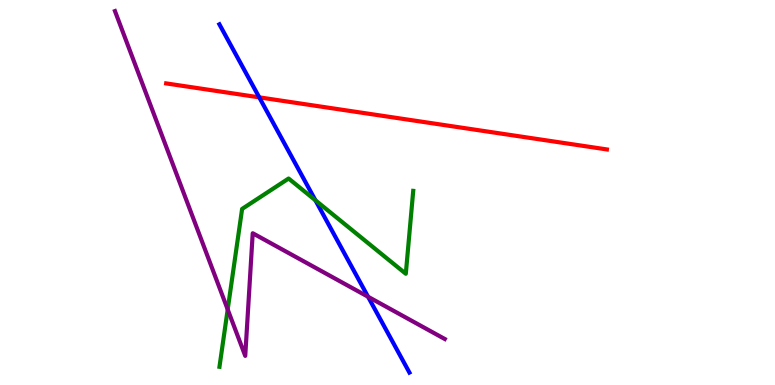[{'lines': ['blue', 'red'], 'intersections': [{'x': 3.35, 'y': 7.47}]}, {'lines': ['green', 'red'], 'intersections': []}, {'lines': ['purple', 'red'], 'intersections': []}, {'lines': ['blue', 'green'], 'intersections': [{'x': 4.07, 'y': 4.8}]}, {'lines': ['blue', 'purple'], 'intersections': [{'x': 4.75, 'y': 2.29}]}, {'lines': ['green', 'purple'], 'intersections': [{'x': 2.94, 'y': 1.96}]}]